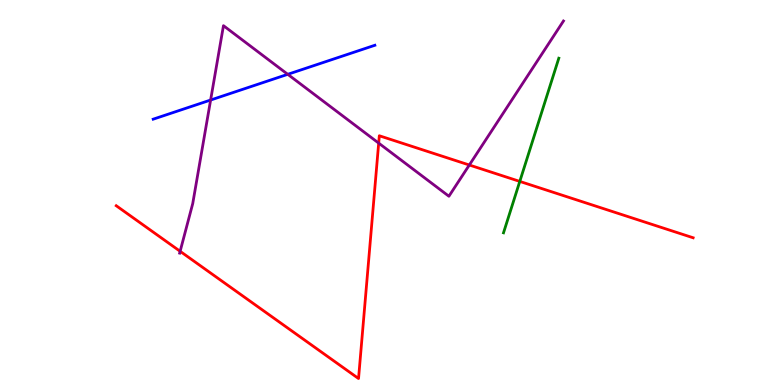[{'lines': ['blue', 'red'], 'intersections': []}, {'lines': ['green', 'red'], 'intersections': [{'x': 6.71, 'y': 5.29}]}, {'lines': ['purple', 'red'], 'intersections': [{'x': 2.32, 'y': 3.47}, {'x': 4.89, 'y': 6.28}, {'x': 6.06, 'y': 5.71}]}, {'lines': ['blue', 'green'], 'intersections': []}, {'lines': ['blue', 'purple'], 'intersections': [{'x': 2.72, 'y': 7.4}, {'x': 3.71, 'y': 8.07}]}, {'lines': ['green', 'purple'], 'intersections': []}]